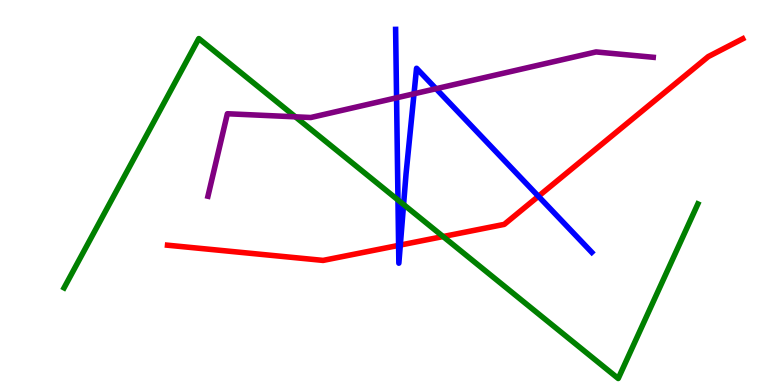[{'lines': ['blue', 'red'], 'intersections': [{'x': 5.14, 'y': 3.63}, {'x': 5.17, 'y': 3.64}, {'x': 6.95, 'y': 4.9}]}, {'lines': ['green', 'red'], 'intersections': [{'x': 5.72, 'y': 3.86}]}, {'lines': ['purple', 'red'], 'intersections': []}, {'lines': ['blue', 'green'], 'intersections': [{'x': 5.14, 'y': 4.81}, {'x': 5.21, 'y': 4.69}]}, {'lines': ['blue', 'purple'], 'intersections': [{'x': 5.12, 'y': 7.46}, {'x': 5.34, 'y': 7.56}, {'x': 5.63, 'y': 7.7}]}, {'lines': ['green', 'purple'], 'intersections': [{'x': 3.81, 'y': 6.97}]}]